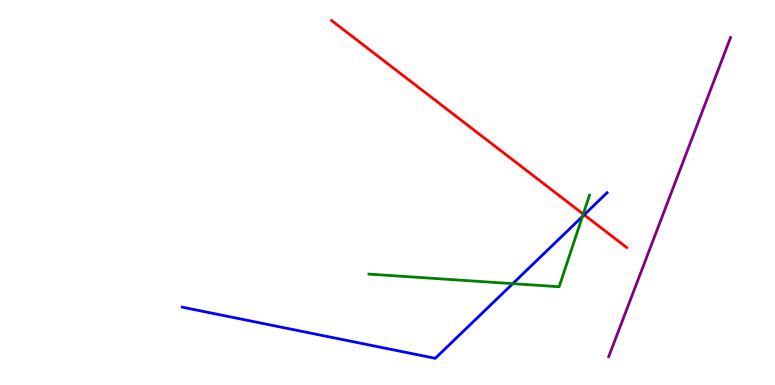[{'lines': ['blue', 'red'], 'intersections': [{'x': 7.54, 'y': 4.42}]}, {'lines': ['green', 'red'], 'intersections': [{'x': 7.53, 'y': 4.44}]}, {'lines': ['purple', 'red'], 'intersections': []}, {'lines': ['blue', 'green'], 'intersections': [{'x': 6.62, 'y': 2.63}, {'x': 7.52, 'y': 4.38}]}, {'lines': ['blue', 'purple'], 'intersections': []}, {'lines': ['green', 'purple'], 'intersections': []}]